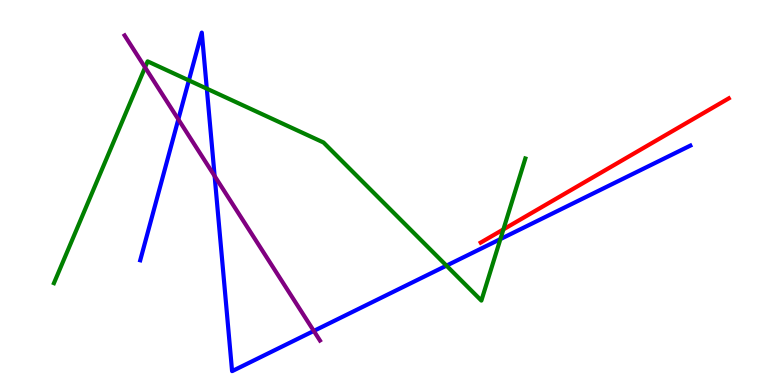[{'lines': ['blue', 'red'], 'intersections': []}, {'lines': ['green', 'red'], 'intersections': [{'x': 6.5, 'y': 4.04}]}, {'lines': ['purple', 'red'], 'intersections': []}, {'lines': ['blue', 'green'], 'intersections': [{'x': 2.44, 'y': 7.91}, {'x': 2.67, 'y': 7.7}, {'x': 5.76, 'y': 3.1}, {'x': 6.46, 'y': 3.79}]}, {'lines': ['blue', 'purple'], 'intersections': [{'x': 2.3, 'y': 6.9}, {'x': 2.77, 'y': 5.43}, {'x': 4.05, 'y': 1.4}]}, {'lines': ['green', 'purple'], 'intersections': [{'x': 1.87, 'y': 8.25}]}]